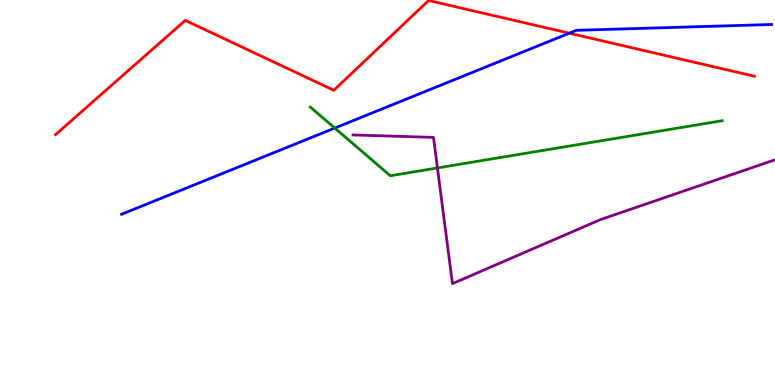[{'lines': ['blue', 'red'], 'intersections': [{'x': 7.35, 'y': 9.14}]}, {'lines': ['green', 'red'], 'intersections': []}, {'lines': ['purple', 'red'], 'intersections': []}, {'lines': ['blue', 'green'], 'intersections': [{'x': 4.32, 'y': 6.67}]}, {'lines': ['blue', 'purple'], 'intersections': []}, {'lines': ['green', 'purple'], 'intersections': [{'x': 5.64, 'y': 5.64}]}]